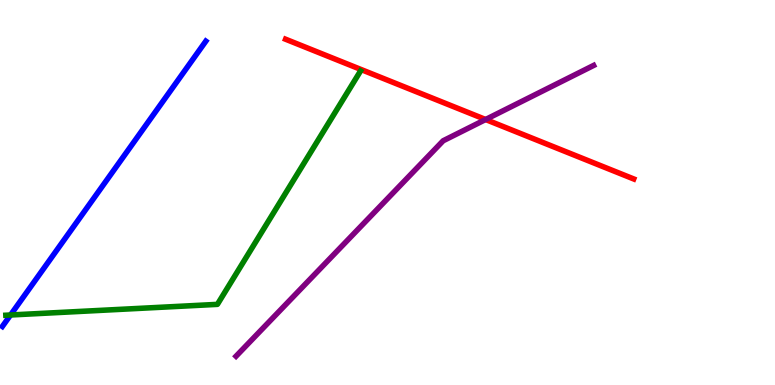[{'lines': ['blue', 'red'], 'intersections': []}, {'lines': ['green', 'red'], 'intersections': []}, {'lines': ['purple', 'red'], 'intersections': [{'x': 6.27, 'y': 6.9}]}, {'lines': ['blue', 'green'], 'intersections': [{'x': 0.136, 'y': 1.82}]}, {'lines': ['blue', 'purple'], 'intersections': []}, {'lines': ['green', 'purple'], 'intersections': []}]